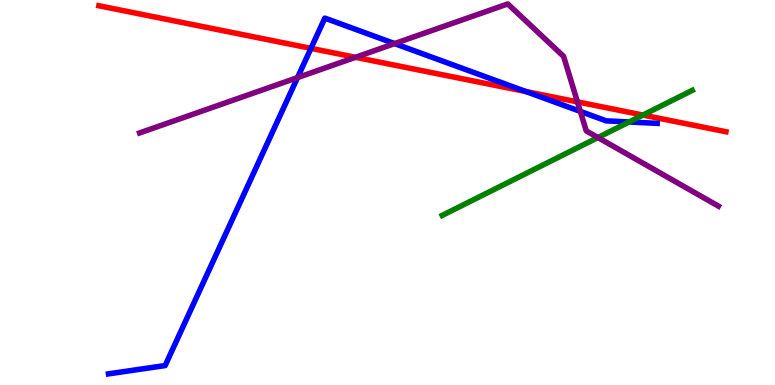[{'lines': ['blue', 'red'], 'intersections': [{'x': 4.01, 'y': 8.74}, {'x': 6.79, 'y': 7.62}]}, {'lines': ['green', 'red'], 'intersections': [{'x': 8.3, 'y': 7.01}]}, {'lines': ['purple', 'red'], 'intersections': [{'x': 4.59, 'y': 8.51}, {'x': 7.45, 'y': 7.35}]}, {'lines': ['blue', 'green'], 'intersections': [{'x': 8.12, 'y': 6.83}]}, {'lines': ['blue', 'purple'], 'intersections': [{'x': 3.84, 'y': 7.98}, {'x': 5.09, 'y': 8.87}, {'x': 7.49, 'y': 7.11}]}, {'lines': ['green', 'purple'], 'intersections': [{'x': 7.72, 'y': 6.43}]}]